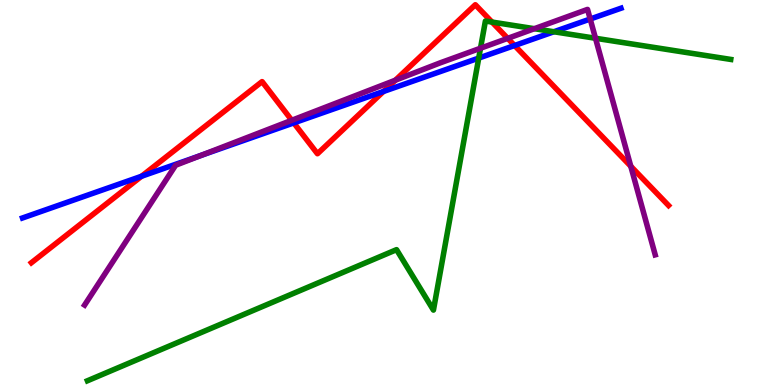[{'lines': ['blue', 'red'], 'intersections': [{'x': 1.83, 'y': 5.42}, {'x': 3.79, 'y': 6.81}, {'x': 4.95, 'y': 7.62}, {'x': 6.64, 'y': 8.82}]}, {'lines': ['green', 'red'], 'intersections': [{'x': 6.35, 'y': 9.43}]}, {'lines': ['purple', 'red'], 'intersections': [{'x': 3.76, 'y': 6.88}, {'x': 5.1, 'y': 7.92}, {'x': 6.55, 'y': 9.0}, {'x': 8.14, 'y': 5.68}]}, {'lines': ['blue', 'green'], 'intersections': [{'x': 6.18, 'y': 8.49}, {'x': 7.15, 'y': 9.18}]}, {'lines': ['blue', 'purple'], 'intersections': [{'x': 2.59, 'y': 5.96}, {'x': 7.62, 'y': 9.51}]}, {'lines': ['green', 'purple'], 'intersections': [{'x': 6.2, 'y': 8.75}, {'x': 6.89, 'y': 9.25}, {'x': 7.68, 'y': 9.01}]}]